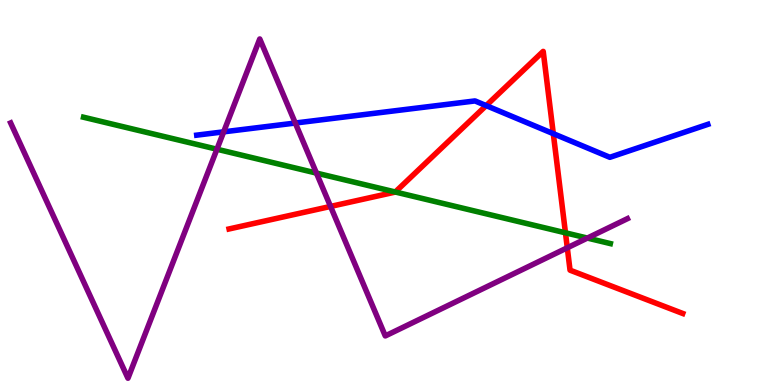[{'lines': ['blue', 'red'], 'intersections': [{'x': 6.27, 'y': 7.26}, {'x': 7.14, 'y': 6.53}]}, {'lines': ['green', 'red'], 'intersections': [{'x': 5.1, 'y': 5.01}, {'x': 7.3, 'y': 3.95}]}, {'lines': ['purple', 'red'], 'intersections': [{'x': 4.27, 'y': 4.64}, {'x': 7.32, 'y': 3.56}]}, {'lines': ['blue', 'green'], 'intersections': []}, {'lines': ['blue', 'purple'], 'intersections': [{'x': 2.89, 'y': 6.58}, {'x': 3.81, 'y': 6.8}]}, {'lines': ['green', 'purple'], 'intersections': [{'x': 2.8, 'y': 6.12}, {'x': 4.08, 'y': 5.5}, {'x': 7.58, 'y': 3.82}]}]